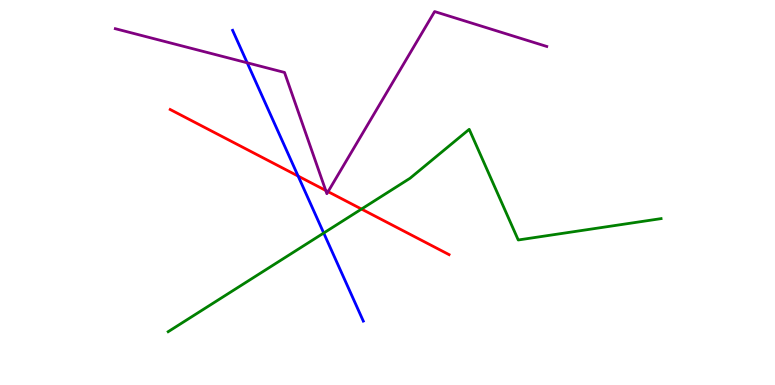[{'lines': ['blue', 'red'], 'intersections': [{'x': 3.85, 'y': 5.43}]}, {'lines': ['green', 'red'], 'intersections': [{'x': 4.66, 'y': 4.57}]}, {'lines': ['purple', 'red'], 'intersections': [{'x': 4.2, 'y': 5.05}, {'x': 4.23, 'y': 5.02}]}, {'lines': ['blue', 'green'], 'intersections': [{'x': 4.18, 'y': 3.95}]}, {'lines': ['blue', 'purple'], 'intersections': [{'x': 3.19, 'y': 8.37}]}, {'lines': ['green', 'purple'], 'intersections': []}]